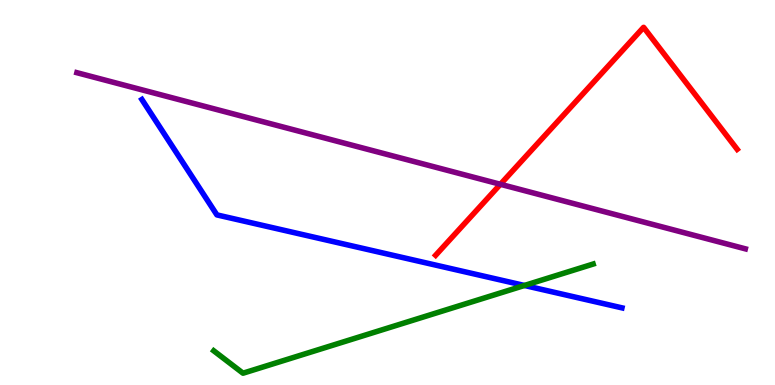[{'lines': ['blue', 'red'], 'intersections': []}, {'lines': ['green', 'red'], 'intersections': []}, {'lines': ['purple', 'red'], 'intersections': [{'x': 6.46, 'y': 5.21}]}, {'lines': ['blue', 'green'], 'intersections': [{'x': 6.77, 'y': 2.59}]}, {'lines': ['blue', 'purple'], 'intersections': []}, {'lines': ['green', 'purple'], 'intersections': []}]